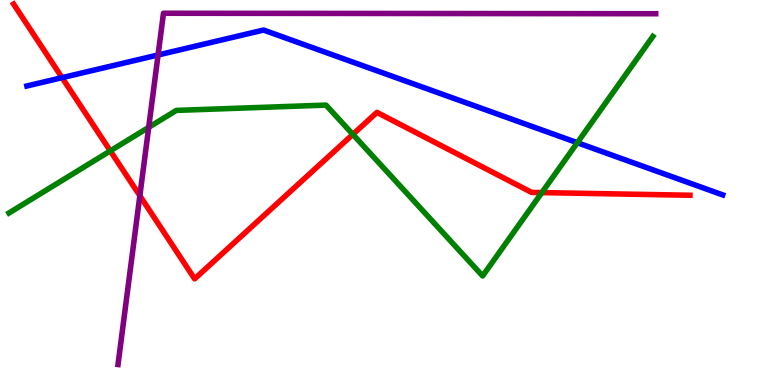[{'lines': ['blue', 'red'], 'intersections': [{'x': 0.801, 'y': 7.98}]}, {'lines': ['green', 'red'], 'intersections': [{'x': 1.42, 'y': 6.08}, {'x': 4.55, 'y': 6.51}, {'x': 6.99, 'y': 5.0}]}, {'lines': ['purple', 'red'], 'intersections': [{'x': 1.8, 'y': 4.92}]}, {'lines': ['blue', 'green'], 'intersections': [{'x': 7.45, 'y': 6.29}]}, {'lines': ['blue', 'purple'], 'intersections': [{'x': 2.04, 'y': 8.57}]}, {'lines': ['green', 'purple'], 'intersections': [{'x': 1.92, 'y': 6.69}]}]